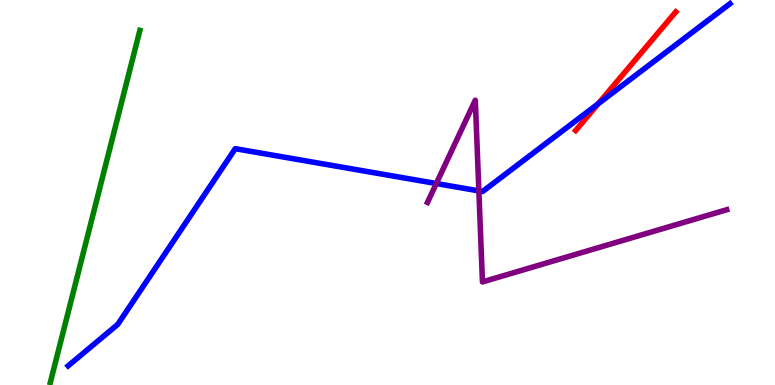[{'lines': ['blue', 'red'], 'intersections': [{'x': 7.72, 'y': 7.31}]}, {'lines': ['green', 'red'], 'intersections': []}, {'lines': ['purple', 'red'], 'intersections': []}, {'lines': ['blue', 'green'], 'intersections': []}, {'lines': ['blue', 'purple'], 'intersections': [{'x': 5.63, 'y': 5.23}, {'x': 6.18, 'y': 5.04}]}, {'lines': ['green', 'purple'], 'intersections': []}]